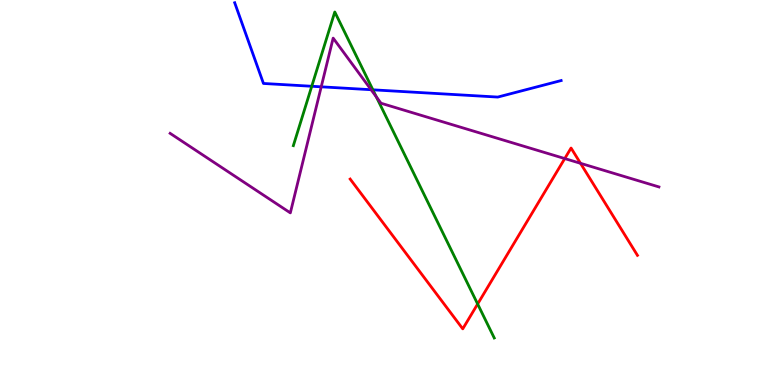[{'lines': ['blue', 'red'], 'intersections': []}, {'lines': ['green', 'red'], 'intersections': [{'x': 6.16, 'y': 2.1}]}, {'lines': ['purple', 'red'], 'intersections': [{'x': 7.29, 'y': 5.88}, {'x': 7.49, 'y': 5.76}]}, {'lines': ['blue', 'green'], 'intersections': [{'x': 4.02, 'y': 7.76}, {'x': 4.81, 'y': 7.67}]}, {'lines': ['blue', 'purple'], 'intersections': [{'x': 4.14, 'y': 7.75}, {'x': 4.79, 'y': 7.67}]}, {'lines': ['green', 'purple'], 'intersections': [{'x': 4.86, 'y': 7.48}]}]